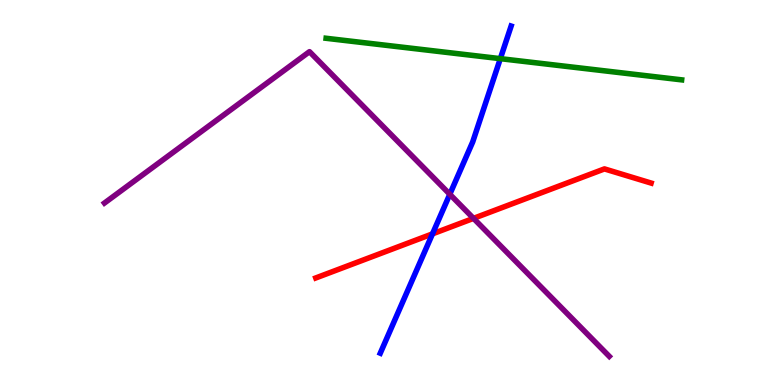[{'lines': ['blue', 'red'], 'intersections': [{'x': 5.58, 'y': 3.93}]}, {'lines': ['green', 'red'], 'intersections': []}, {'lines': ['purple', 'red'], 'intersections': [{'x': 6.11, 'y': 4.33}]}, {'lines': ['blue', 'green'], 'intersections': [{'x': 6.46, 'y': 8.48}]}, {'lines': ['blue', 'purple'], 'intersections': [{'x': 5.8, 'y': 4.95}]}, {'lines': ['green', 'purple'], 'intersections': []}]